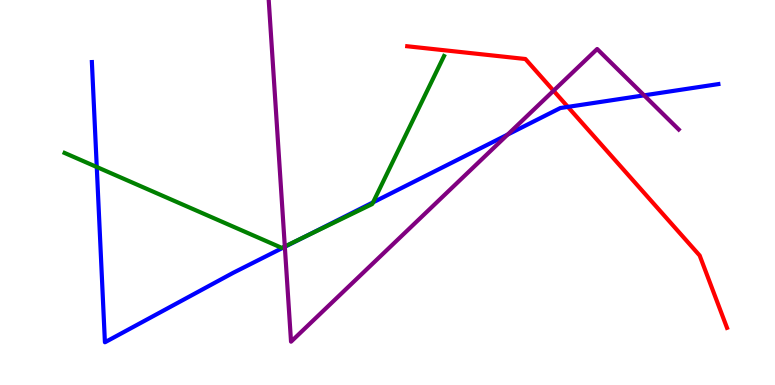[{'lines': ['blue', 'red'], 'intersections': [{'x': 7.33, 'y': 7.22}]}, {'lines': ['green', 'red'], 'intersections': []}, {'lines': ['purple', 'red'], 'intersections': [{'x': 7.14, 'y': 7.64}]}, {'lines': ['blue', 'green'], 'intersections': [{'x': 1.25, 'y': 5.66}, {'x': 3.91, 'y': 3.83}, {'x': 4.81, 'y': 4.74}]}, {'lines': ['blue', 'purple'], 'intersections': [{'x': 3.68, 'y': 3.59}, {'x': 6.55, 'y': 6.5}, {'x': 8.31, 'y': 7.52}]}, {'lines': ['green', 'purple'], 'intersections': [{'x': 3.67, 'y': 3.6}]}]